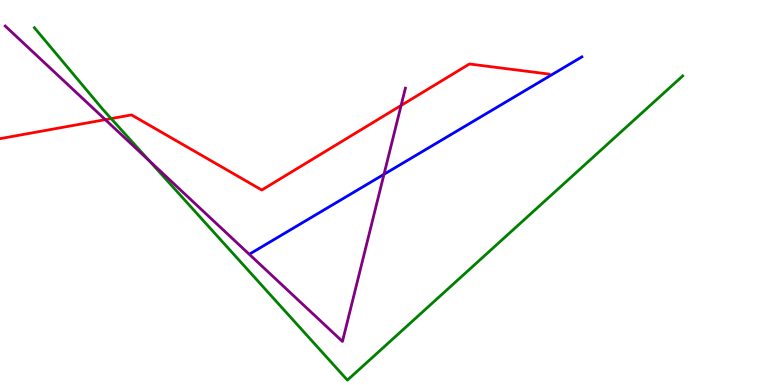[{'lines': ['blue', 'red'], 'intersections': []}, {'lines': ['green', 'red'], 'intersections': [{'x': 1.43, 'y': 6.92}]}, {'lines': ['purple', 'red'], 'intersections': [{'x': 1.36, 'y': 6.89}, {'x': 5.18, 'y': 7.26}]}, {'lines': ['blue', 'green'], 'intersections': []}, {'lines': ['blue', 'purple'], 'intersections': [{'x': 4.95, 'y': 5.47}]}, {'lines': ['green', 'purple'], 'intersections': [{'x': 1.92, 'y': 5.83}]}]